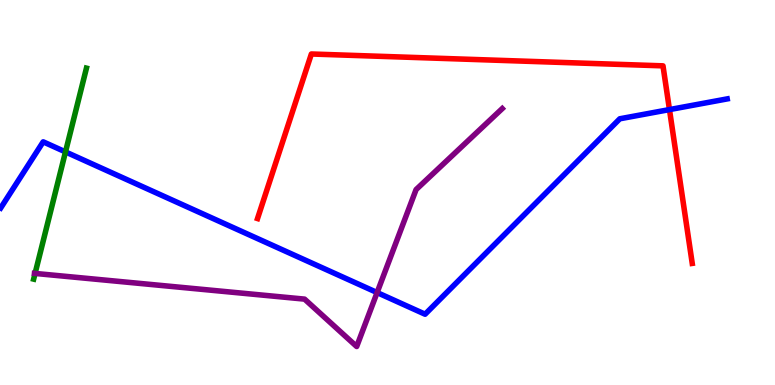[{'lines': ['blue', 'red'], 'intersections': [{'x': 8.64, 'y': 7.15}]}, {'lines': ['green', 'red'], 'intersections': []}, {'lines': ['purple', 'red'], 'intersections': []}, {'lines': ['blue', 'green'], 'intersections': [{'x': 0.845, 'y': 6.05}]}, {'lines': ['blue', 'purple'], 'intersections': [{'x': 4.87, 'y': 2.4}]}, {'lines': ['green', 'purple'], 'intersections': [{'x': 0.453, 'y': 2.9}]}]